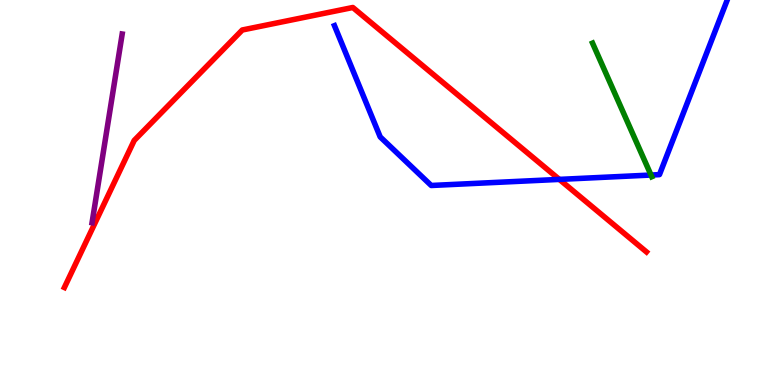[{'lines': ['blue', 'red'], 'intersections': [{'x': 7.22, 'y': 5.34}]}, {'lines': ['green', 'red'], 'intersections': []}, {'lines': ['purple', 'red'], 'intersections': []}, {'lines': ['blue', 'green'], 'intersections': [{'x': 8.4, 'y': 5.45}]}, {'lines': ['blue', 'purple'], 'intersections': []}, {'lines': ['green', 'purple'], 'intersections': []}]